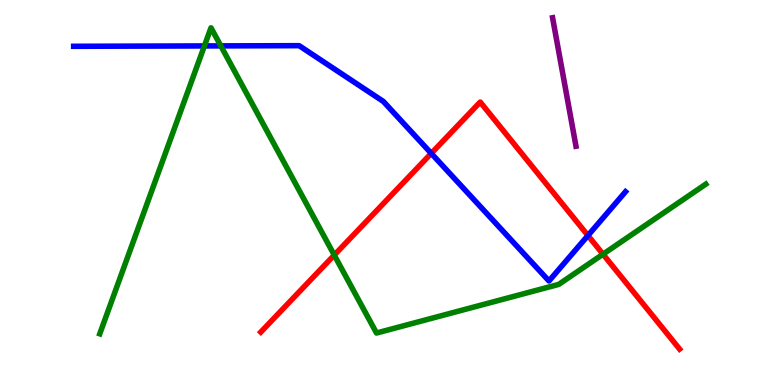[{'lines': ['blue', 'red'], 'intersections': [{'x': 5.56, 'y': 6.02}, {'x': 7.59, 'y': 3.88}]}, {'lines': ['green', 'red'], 'intersections': [{'x': 4.31, 'y': 3.37}, {'x': 7.78, 'y': 3.4}]}, {'lines': ['purple', 'red'], 'intersections': []}, {'lines': ['blue', 'green'], 'intersections': [{'x': 2.64, 'y': 8.81}, {'x': 2.85, 'y': 8.81}]}, {'lines': ['blue', 'purple'], 'intersections': []}, {'lines': ['green', 'purple'], 'intersections': []}]